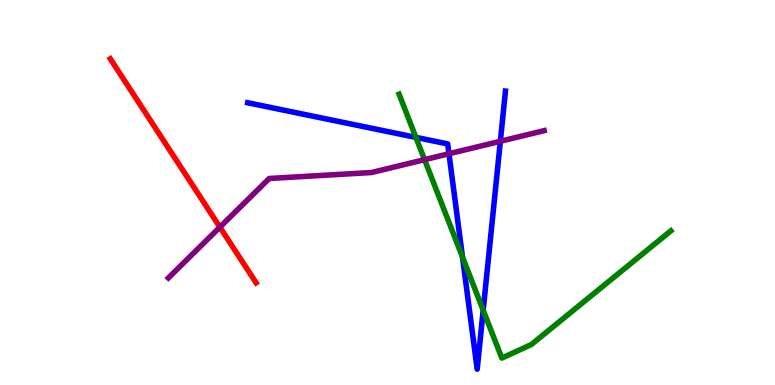[{'lines': ['blue', 'red'], 'intersections': []}, {'lines': ['green', 'red'], 'intersections': []}, {'lines': ['purple', 'red'], 'intersections': [{'x': 2.84, 'y': 4.1}]}, {'lines': ['blue', 'green'], 'intersections': [{'x': 5.37, 'y': 6.43}, {'x': 5.97, 'y': 3.32}, {'x': 6.23, 'y': 1.94}]}, {'lines': ['blue', 'purple'], 'intersections': [{'x': 5.79, 'y': 6.01}, {'x': 6.46, 'y': 6.33}]}, {'lines': ['green', 'purple'], 'intersections': [{'x': 5.48, 'y': 5.85}]}]